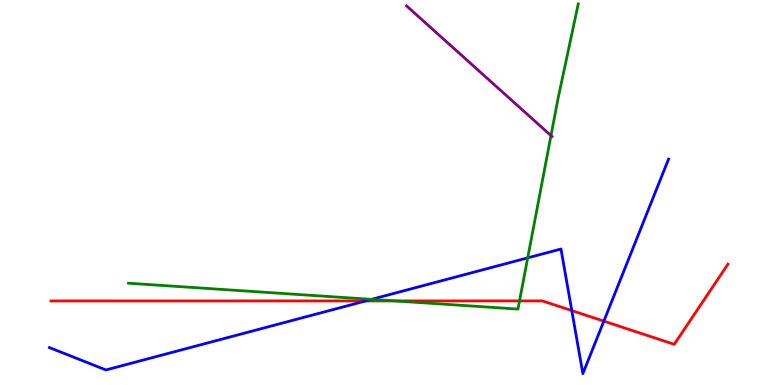[{'lines': ['blue', 'red'], 'intersections': [{'x': 4.72, 'y': 2.18}, {'x': 7.38, 'y': 1.93}, {'x': 7.79, 'y': 1.66}]}, {'lines': ['green', 'red'], 'intersections': [{'x': 5.1, 'y': 2.18}, {'x': 6.7, 'y': 2.18}]}, {'lines': ['purple', 'red'], 'intersections': []}, {'lines': ['blue', 'green'], 'intersections': [{'x': 4.79, 'y': 2.22}, {'x': 6.81, 'y': 3.3}]}, {'lines': ['blue', 'purple'], 'intersections': []}, {'lines': ['green', 'purple'], 'intersections': [{'x': 7.11, 'y': 6.48}]}]